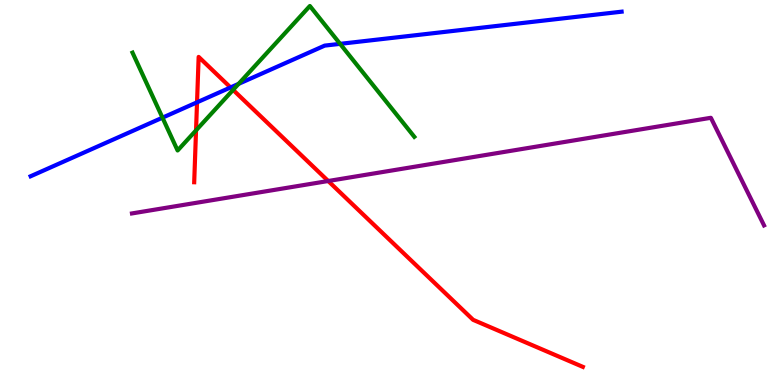[{'lines': ['blue', 'red'], 'intersections': [{'x': 2.54, 'y': 7.34}, {'x': 2.97, 'y': 7.73}]}, {'lines': ['green', 'red'], 'intersections': [{'x': 2.53, 'y': 6.61}, {'x': 3.01, 'y': 7.67}]}, {'lines': ['purple', 'red'], 'intersections': [{'x': 4.23, 'y': 5.3}]}, {'lines': ['blue', 'green'], 'intersections': [{'x': 2.1, 'y': 6.94}, {'x': 3.08, 'y': 7.82}, {'x': 4.39, 'y': 8.86}]}, {'lines': ['blue', 'purple'], 'intersections': []}, {'lines': ['green', 'purple'], 'intersections': []}]